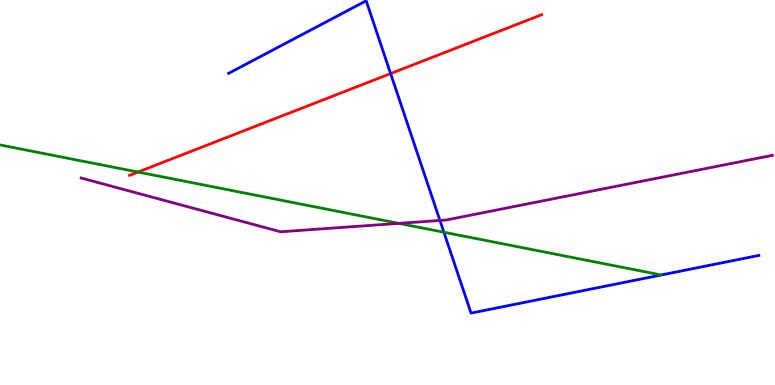[{'lines': ['blue', 'red'], 'intersections': [{'x': 5.04, 'y': 8.09}]}, {'lines': ['green', 'red'], 'intersections': [{'x': 1.78, 'y': 5.53}]}, {'lines': ['purple', 'red'], 'intersections': []}, {'lines': ['blue', 'green'], 'intersections': [{'x': 5.73, 'y': 3.97}]}, {'lines': ['blue', 'purple'], 'intersections': [{'x': 5.68, 'y': 4.27}]}, {'lines': ['green', 'purple'], 'intersections': [{'x': 5.15, 'y': 4.2}]}]